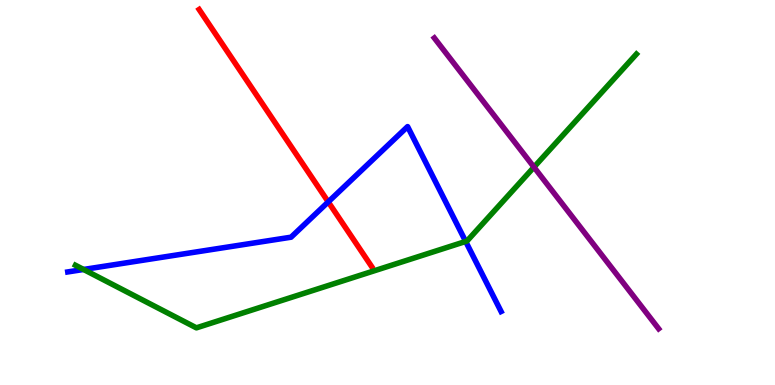[{'lines': ['blue', 'red'], 'intersections': [{'x': 4.24, 'y': 4.76}]}, {'lines': ['green', 'red'], 'intersections': []}, {'lines': ['purple', 'red'], 'intersections': []}, {'lines': ['blue', 'green'], 'intersections': [{'x': 1.08, 'y': 3.0}, {'x': 6.01, 'y': 3.73}]}, {'lines': ['blue', 'purple'], 'intersections': []}, {'lines': ['green', 'purple'], 'intersections': [{'x': 6.89, 'y': 5.66}]}]